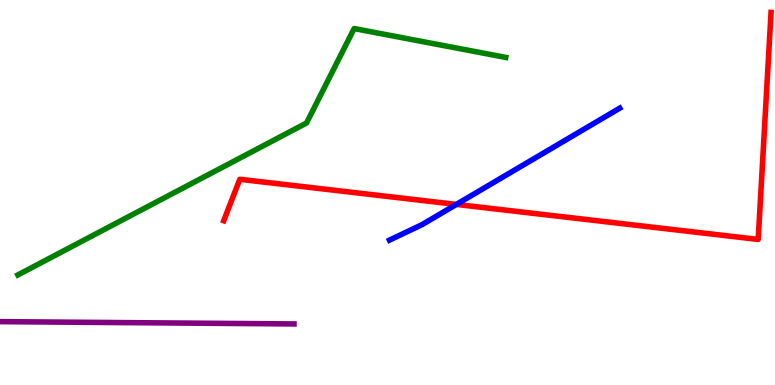[{'lines': ['blue', 'red'], 'intersections': [{'x': 5.89, 'y': 4.69}]}, {'lines': ['green', 'red'], 'intersections': []}, {'lines': ['purple', 'red'], 'intersections': []}, {'lines': ['blue', 'green'], 'intersections': []}, {'lines': ['blue', 'purple'], 'intersections': []}, {'lines': ['green', 'purple'], 'intersections': []}]